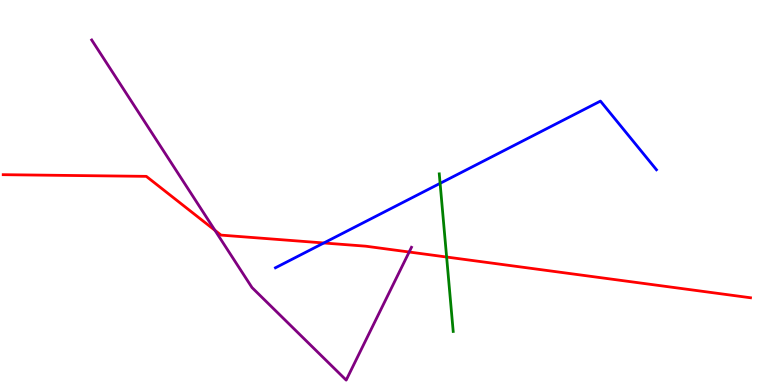[{'lines': ['blue', 'red'], 'intersections': [{'x': 4.18, 'y': 3.69}]}, {'lines': ['green', 'red'], 'intersections': [{'x': 5.76, 'y': 3.32}]}, {'lines': ['purple', 'red'], 'intersections': [{'x': 2.77, 'y': 4.02}, {'x': 5.28, 'y': 3.45}]}, {'lines': ['blue', 'green'], 'intersections': [{'x': 5.68, 'y': 5.24}]}, {'lines': ['blue', 'purple'], 'intersections': []}, {'lines': ['green', 'purple'], 'intersections': []}]